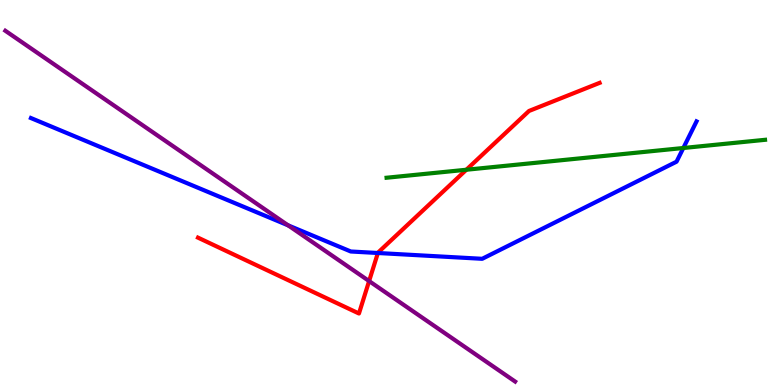[{'lines': ['blue', 'red'], 'intersections': [{'x': 4.88, 'y': 3.43}]}, {'lines': ['green', 'red'], 'intersections': [{'x': 6.02, 'y': 5.59}]}, {'lines': ['purple', 'red'], 'intersections': [{'x': 4.76, 'y': 2.7}]}, {'lines': ['blue', 'green'], 'intersections': [{'x': 8.82, 'y': 6.16}]}, {'lines': ['blue', 'purple'], 'intersections': [{'x': 3.72, 'y': 4.15}]}, {'lines': ['green', 'purple'], 'intersections': []}]